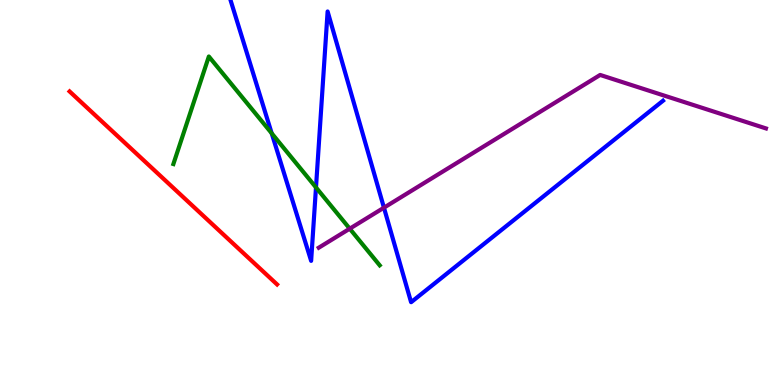[{'lines': ['blue', 'red'], 'intersections': []}, {'lines': ['green', 'red'], 'intersections': []}, {'lines': ['purple', 'red'], 'intersections': []}, {'lines': ['blue', 'green'], 'intersections': [{'x': 3.51, 'y': 6.54}, {'x': 4.08, 'y': 5.13}]}, {'lines': ['blue', 'purple'], 'intersections': [{'x': 4.95, 'y': 4.61}]}, {'lines': ['green', 'purple'], 'intersections': [{'x': 4.51, 'y': 4.06}]}]